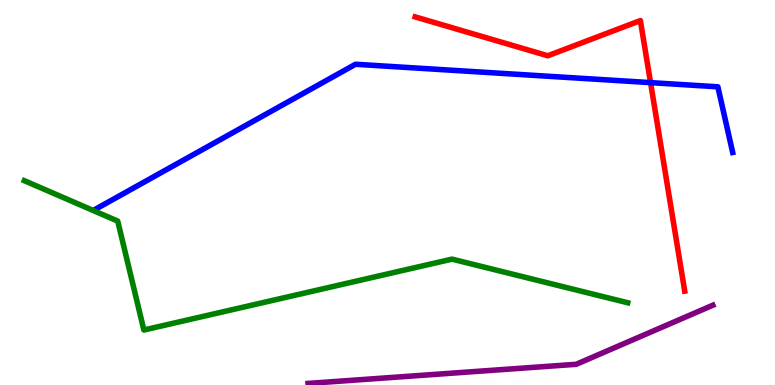[{'lines': ['blue', 'red'], 'intersections': [{'x': 8.39, 'y': 7.85}]}, {'lines': ['green', 'red'], 'intersections': []}, {'lines': ['purple', 'red'], 'intersections': []}, {'lines': ['blue', 'green'], 'intersections': []}, {'lines': ['blue', 'purple'], 'intersections': []}, {'lines': ['green', 'purple'], 'intersections': []}]